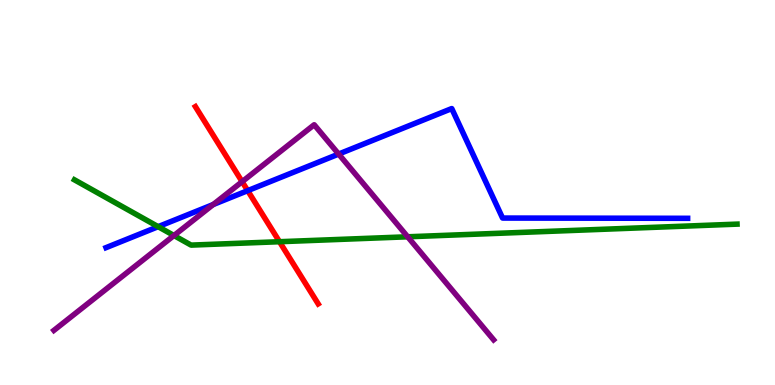[{'lines': ['blue', 'red'], 'intersections': [{'x': 3.2, 'y': 5.05}]}, {'lines': ['green', 'red'], 'intersections': [{'x': 3.61, 'y': 3.72}]}, {'lines': ['purple', 'red'], 'intersections': [{'x': 3.12, 'y': 5.28}]}, {'lines': ['blue', 'green'], 'intersections': [{'x': 2.04, 'y': 4.11}]}, {'lines': ['blue', 'purple'], 'intersections': [{'x': 2.75, 'y': 4.69}, {'x': 4.37, 'y': 6.0}]}, {'lines': ['green', 'purple'], 'intersections': [{'x': 2.24, 'y': 3.88}, {'x': 5.26, 'y': 3.85}]}]